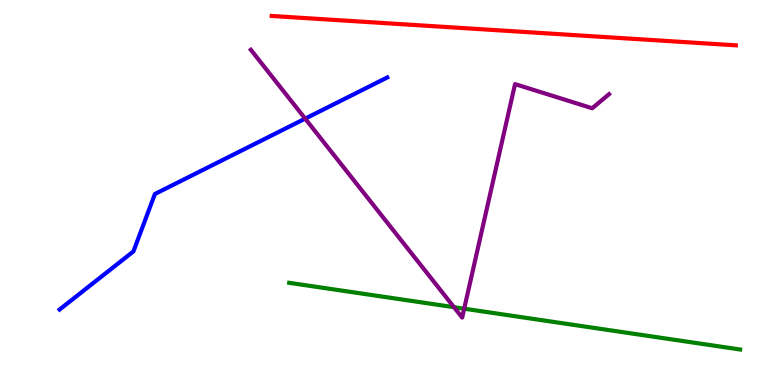[{'lines': ['blue', 'red'], 'intersections': []}, {'lines': ['green', 'red'], 'intersections': []}, {'lines': ['purple', 'red'], 'intersections': []}, {'lines': ['blue', 'green'], 'intersections': []}, {'lines': ['blue', 'purple'], 'intersections': [{'x': 3.94, 'y': 6.92}]}, {'lines': ['green', 'purple'], 'intersections': [{'x': 5.86, 'y': 2.02}, {'x': 5.99, 'y': 1.98}]}]